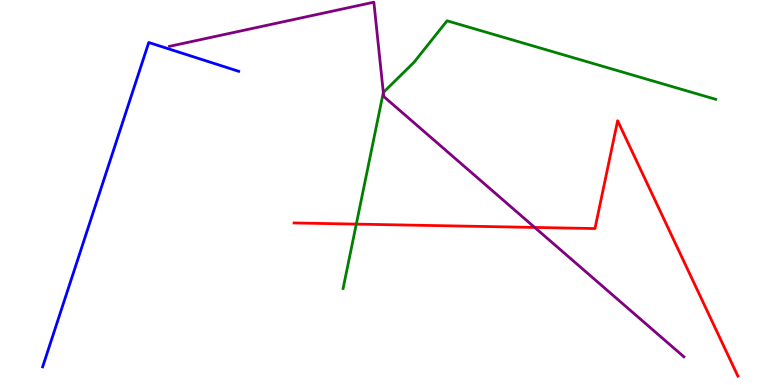[{'lines': ['blue', 'red'], 'intersections': []}, {'lines': ['green', 'red'], 'intersections': [{'x': 4.6, 'y': 4.18}]}, {'lines': ['purple', 'red'], 'intersections': [{'x': 6.9, 'y': 4.09}]}, {'lines': ['blue', 'green'], 'intersections': []}, {'lines': ['blue', 'purple'], 'intersections': []}, {'lines': ['green', 'purple'], 'intersections': [{'x': 4.95, 'y': 7.6}]}]